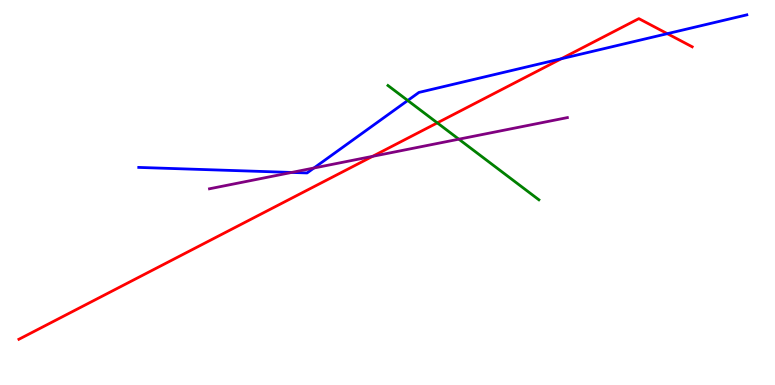[{'lines': ['blue', 'red'], 'intersections': [{'x': 7.24, 'y': 8.47}, {'x': 8.61, 'y': 9.13}]}, {'lines': ['green', 'red'], 'intersections': [{'x': 5.64, 'y': 6.81}]}, {'lines': ['purple', 'red'], 'intersections': [{'x': 4.81, 'y': 5.94}]}, {'lines': ['blue', 'green'], 'intersections': [{'x': 5.26, 'y': 7.39}]}, {'lines': ['blue', 'purple'], 'intersections': [{'x': 3.76, 'y': 5.52}, {'x': 4.05, 'y': 5.64}]}, {'lines': ['green', 'purple'], 'intersections': [{'x': 5.92, 'y': 6.38}]}]